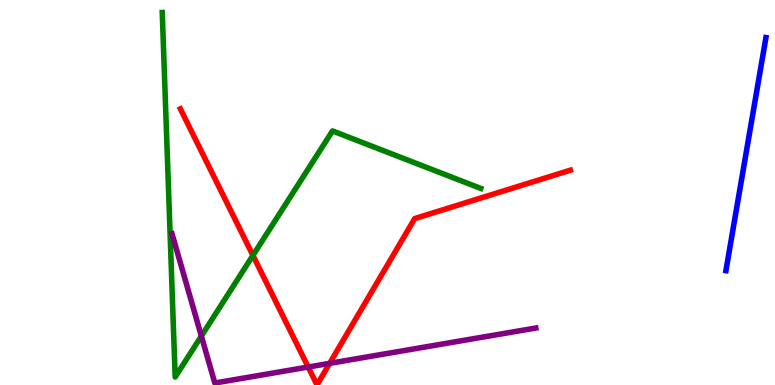[{'lines': ['blue', 'red'], 'intersections': []}, {'lines': ['green', 'red'], 'intersections': [{'x': 3.26, 'y': 3.37}]}, {'lines': ['purple', 'red'], 'intersections': [{'x': 3.98, 'y': 0.467}, {'x': 4.25, 'y': 0.562}]}, {'lines': ['blue', 'green'], 'intersections': []}, {'lines': ['blue', 'purple'], 'intersections': []}, {'lines': ['green', 'purple'], 'intersections': [{'x': 2.6, 'y': 1.27}]}]